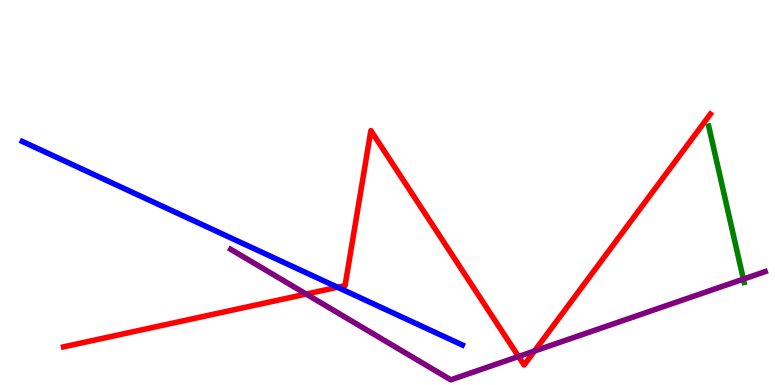[{'lines': ['blue', 'red'], 'intersections': [{'x': 4.35, 'y': 2.54}]}, {'lines': ['green', 'red'], 'intersections': []}, {'lines': ['purple', 'red'], 'intersections': [{'x': 3.95, 'y': 2.36}, {'x': 6.69, 'y': 0.74}, {'x': 6.9, 'y': 0.883}]}, {'lines': ['blue', 'green'], 'intersections': []}, {'lines': ['blue', 'purple'], 'intersections': []}, {'lines': ['green', 'purple'], 'intersections': [{'x': 9.59, 'y': 2.75}]}]